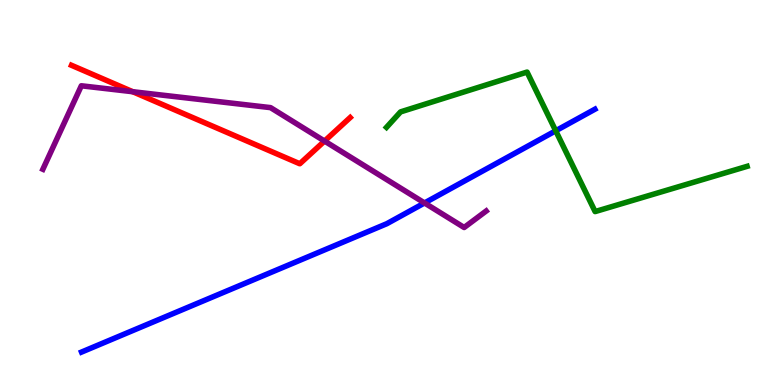[{'lines': ['blue', 'red'], 'intersections': []}, {'lines': ['green', 'red'], 'intersections': []}, {'lines': ['purple', 'red'], 'intersections': [{'x': 1.71, 'y': 7.62}, {'x': 4.19, 'y': 6.34}]}, {'lines': ['blue', 'green'], 'intersections': [{'x': 7.17, 'y': 6.6}]}, {'lines': ['blue', 'purple'], 'intersections': [{'x': 5.48, 'y': 4.73}]}, {'lines': ['green', 'purple'], 'intersections': []}]